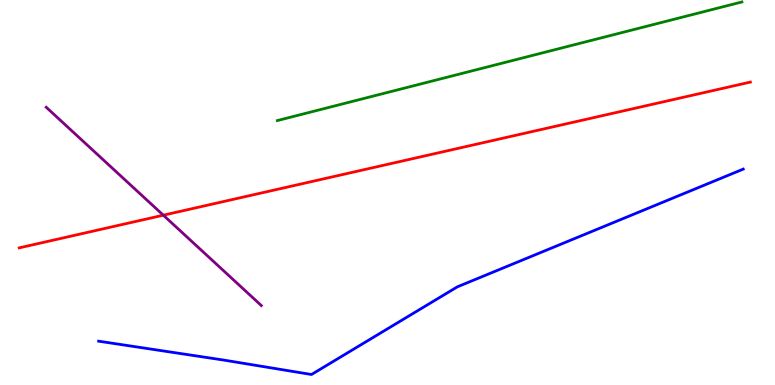[{'lines': ['blue', 'red'], 'intersections': []}, {'lines': ['green', 'red'], 'intersections': []}, {'lines': ['purple', 'red'], 'intersections': [{'x': 2.11, 'y': 4.41}]}, {'lines': ['blue', 'green'], 'intersections': []}, {'lines': ['blue', 'purple'], 'intersections': []}, {'lines': ['green', 'purple'], 'intersections': []}]